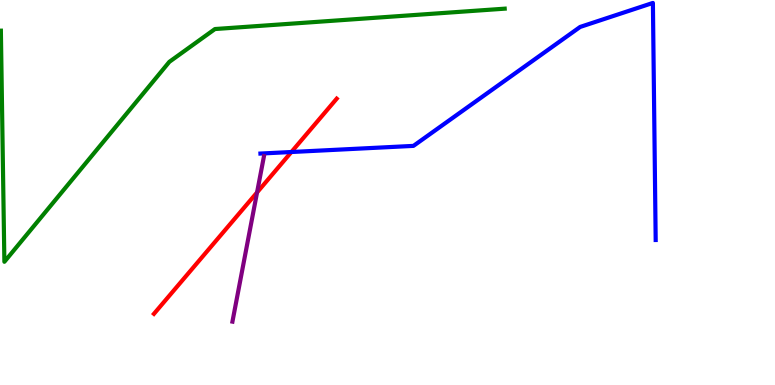[{'lines': ['blue', 'red'], 'intersections': [{'x': 3.76, 'y': 6.05}]}, {'lines': ['green', 'red'], 'intersections': []}, {'lines': ['purple', 'red'], 'intersections': [{'x': 3.32, 'y': 5.0}]}, {'lines': ['blue', 'green'], 'intersections': []}, {'lines': ['blue', 'purple'], 'intersections': []}, {'lines': ['green', 'purple'], 'intersections': []}]